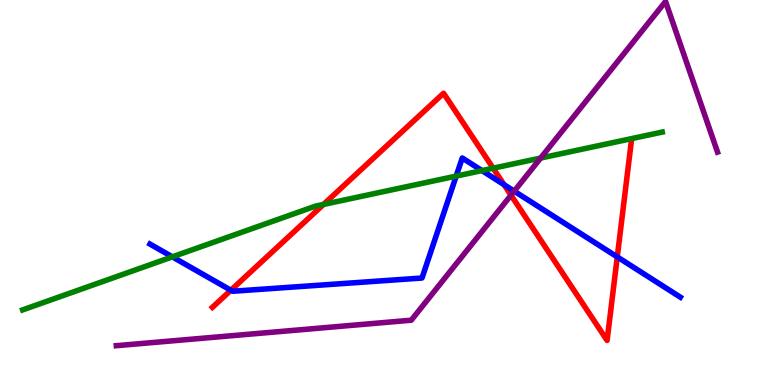[{'lines': ['blue', 'red'], 'intersections': [{'x': 2.98, 'y': 2.46}, {'x': 6.5, 'y': 5.2}, {'x': 7.96, 'y': 3.33}]}, {'lines': ['green', 'red'], 'intersections': [{'x': 4.17, 'y': 4.69}, {'x': 6.36, 'y': 5.63}]}, {'lines': ['purple', 'red'], 'intersections': [{'x': 6.59, 'y': 4.93}]}, {'lines': ['blue', 'green'], 'intersections': [{'x': 2.22, 'y': 3.33}, {'x': 5.89, 'y': 5.43}, {'x': 6.22, 'y': 5.57}]}, {'lines': ['blue', 'purple'], 'intersections': [{'x': 6.64, 'y': 5.03}]}, {'lines': ['green', 'purple'], 'intersections': [{'x': 6.98, 'y': 5.89}]}]